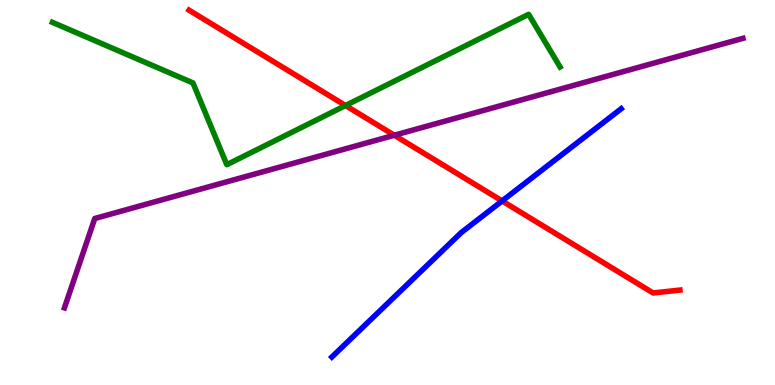[{'lines': ['blue', 'red'], 'intersections': [{'x': 6.48, 'y': 4.78}]}, {'lines': ['green', 'red'], 'intersections': [{'x': 4.46, 'y': 7.26}]}, {'lines': ['purple', 'red'], 'intersections': [{'x': 5.09, 'y': 6.49}]}, {'lines': ['blue', 'green'], 'intersections': []}, {'lines': ['blue', 'purple'], 'intersections': []}, {'lines': ['green', 'purple'], 'intersections': []}]